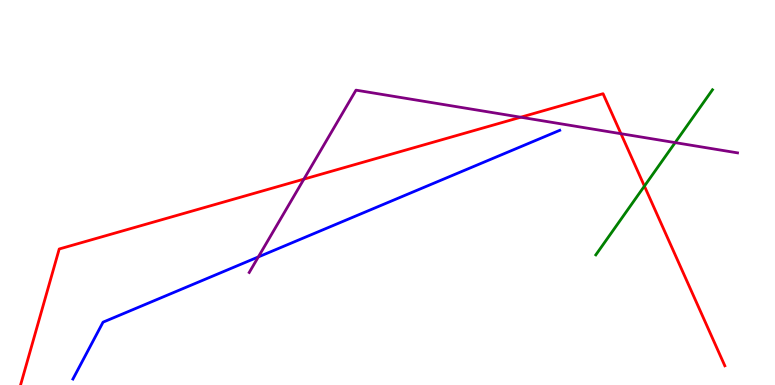[{'lines': ['blue', 'red'], 'intersections': []}, {'lines': ['green', 'red'], 'intersections': [{'x': 8.32, 'y': 5.17}]}, {'lines': ['purple', 'red'], 'intersections': [{'x': 3.92, 'y': 5.35}, {'x': 6.72, 'y': 6.96}, {'x': 8.01, 'y': 6.53}]}, {'lines': ['blue', 'green'], 'intersections': []}, {'lines': ['blue', 'purple'], 'intersections': [{'x': 3.33, 'y': 3.33}]}, {'lines': ['green', 'purple'], 'intersections': [{'x': 8.71, 'y': 6.3}]}]